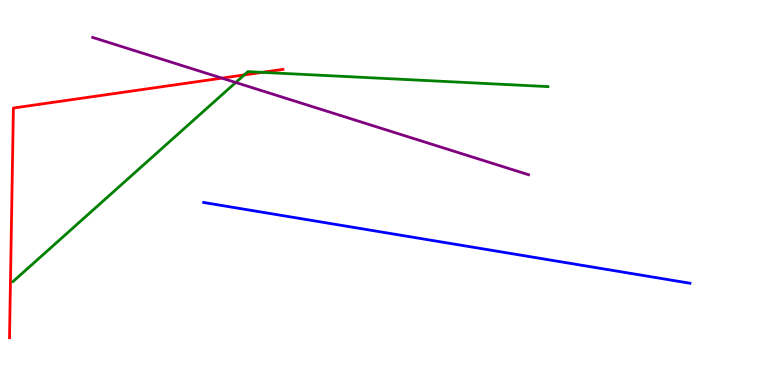[{'lines': ['blue', 'red'], 'intersections': []}, {'lines': ['green', 'red'], 'intersections': [{'x': 3.15, 'y': 8.05}, {'x': 3.38, 'y': 8.12}]}, {'lines': ['purple', 'red'], 'intersections': [{'x': 2.86, 'y': 7.97}]}, {'lines': ['blue', 'green'], 'intersections': []}, {'lines': ['blue', 'purple'], 'intersections': []}, {'lines': ['green', 'purple'], 'intersections': [{'x': 3.04, 'y': 7.86}]}]